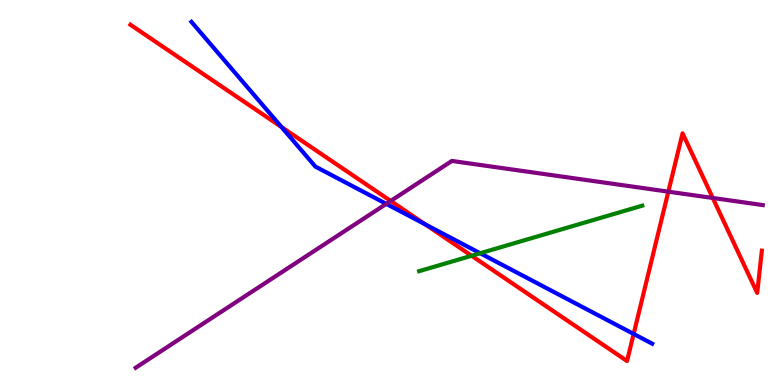[{'lines': ['blue', 'red'], 'intersections': [{'x': 3.63, 'y': 6.7}, {'x': 5.49, 'y': 4.17}, {'x': 8.18, 'y': 1.33}]}, {'lines': ['green', 'red'], 'intersections': [{'x': 6.09, 'y': 3.36}]}, {'lines': ['purple', 'red'], 'intersections': [{'x': 5.04, 'y': 4.78}, {'x': 8.62, 'y': 5.02}, {'x': 9.2, 'y': 4.86}]}, {'lines': ['blue', 'green'], 'intersections': [{'x': 6.2, 'y': 3.42}]}, {'lines': ['blue', 'purple'], 'intersections': [{'x': 4.98, 'y': 4.7}]}, {'lines': ['green', 'purple'], 'intersections': []}]